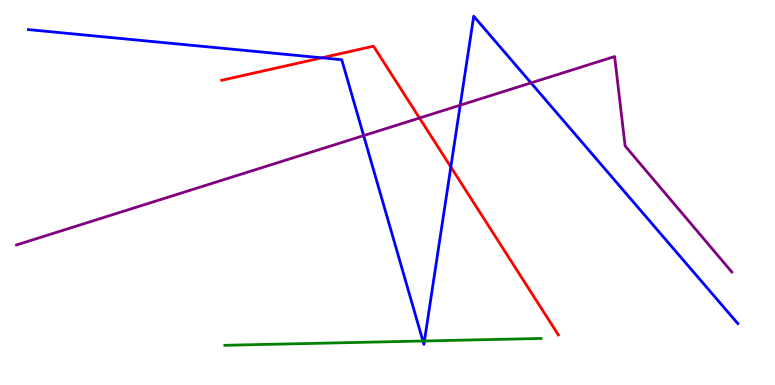[{'lines': ['blue', 'red'], 'intersections': [{'x': 4.15, 'y': 8.5}, {'x': 5.82, 'y': 5.66}]}, {'lines': ['green', 'red'], 'intersections': []}, {'lines': ['purple', 'red'], 'intersections': [{'x': 5.41, 'y': 6.93}]}, {'lines': ['blue', 'green'], 'intersections': [{'x': 5.46, 'y': 1.14}, {'x': 5.48, 'y': 1.14}]}, {'lines': ['blue', 'purple'], 'intersections': [{'x': 4.69, 'y': 6.48}, {'x': 5.94, 'y': 7.27}, {'x': 6.85, 'y': 7.85}]}, {'lines': ['green', 'purple'], 'intersections': []}]